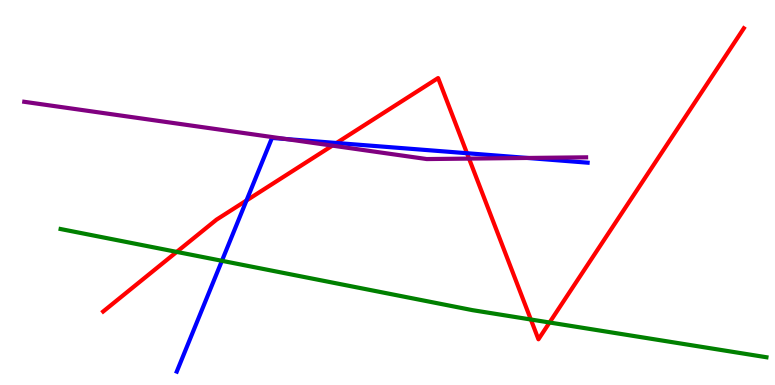[{'lines': ['blue', 'red'], 'intersections': [{'x': 3.18, 'y': 4.79}, {'x': 4.34, 'y': 6.29}, {'x': 6.03, 'y': 6.02}]}, {'lines': ['green', 'red'], 'intersections': [{'x': 2.28, 'y': 3.46}, {'x': 6.85, 'y': 1.7}, {'x': 7.09, 'y': 1.62}]}, {'lines': ['purple', 'red'], 'intersections': [{'x': 4.29, 'y': 6.22}, {'x': 6.05, 'y': 5.88}]}, {'lines': ['blue', 'green'], 'intersections': [{'x': 2.86, 'y': 3.23}]}, {'lines': ['blue', 'purple'], 'intersections': [{'x': 3.69, 'y': 6.39}, {'x': 6.81, 'y': 5.9}]}, {'lines': ['green', 'purple'], 'intersections': []}]